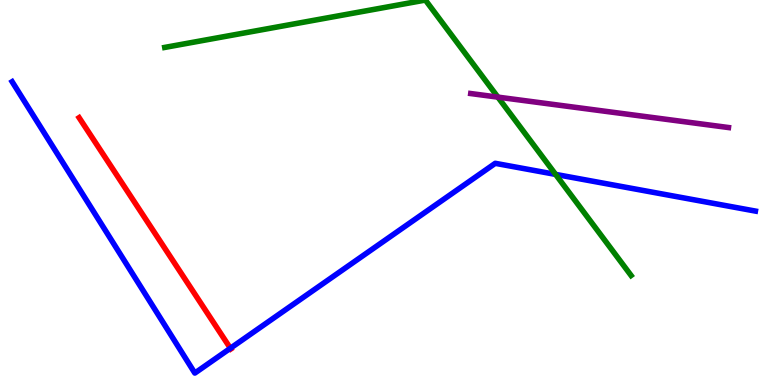[{'lines': ['blue', 'red'], 'intersections': [{'x': 2.97, 'y': 0.954}]}, {'lines': ['green', 'red'], 'intersections': []}, {'lines': ['purple', 'red'], 'intersections': []}, {'lines': ['blue', 'green'], 'intersections': [{'x': 7.17, 'y': 5.47}]}, {'lines': ['blue', 'purple'], 'intersections': []}, {'lines': ['green', 'purple'], 'intersections': [{'x': 6.42, 'y': 7.48}]}]